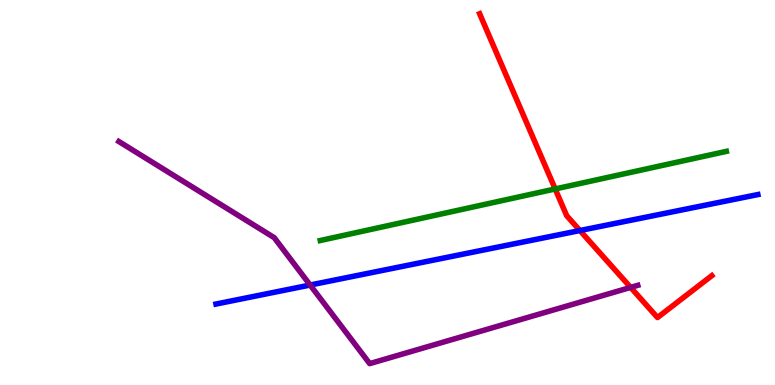[{'lines': ['blue', 'red'], 'intersections': [{'x': 7.48, 'y': 4.01}]}, {'lines': ['green', 'red'], 'intersections': [{'x': 7.16, 'y': 5.09}]}, {'lines': ['purple', 'red'], 'intersections': [{'x': 8.14, 'y': 2.53}]}, {'lines': ['blue', 'green'], 'intersections': []}, {'lines': ['blue', 'purple'], 'intersections': [{'x': 4.0, 'y': 2.6}]}, {'lines': ['green', 'purple'], 'intersections': []}]